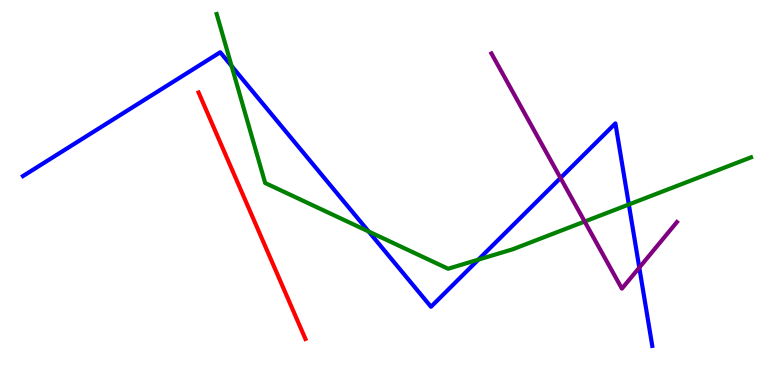[{'lines': ['blue', 'red'], 'intersections': []}, {'lines': ['green', 'red'], 'intersections': []}, {'lines': ['purple', 'red'], 'intersections': []}, {'lines': ['blue', 'green'], 'intersections': [{'x': 2.99, 'y': 8.28}, {'x': 4.76, 'y': 3.99}, {'x': 6.17, 'y': 3.26}, {'x': 8.11, 'y': 4.69}]}, {'lines': ['blue', 'purple'], 'intersections': [{'x': 7.23, 'y': 5.38}, {'x': 8.25, 'y': 3.05}]}, {'lines': ['green', 'purple'], 'intersections': [{'x': 7.54, 'y': 4.25}]}]